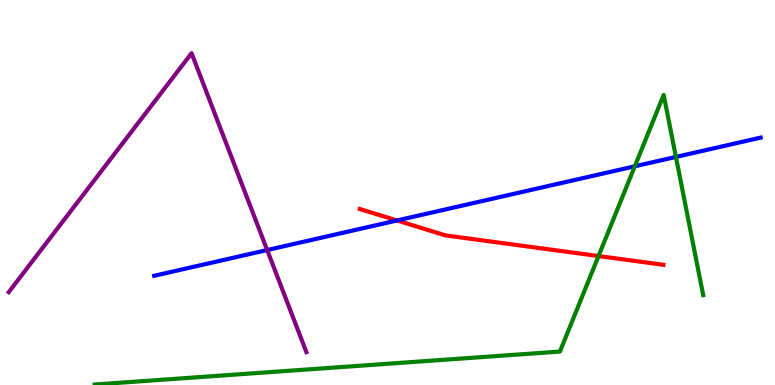[{'lines': ['blue', 'red'], 'intersections': [{'x': 5.12, 'y': 4.27}]}, {'lines': ['green', 'red'], 'intersections': [{'x': 7.72, 'y': 3.35}]}, {'lines': ['purple', 'red'], 'intersections': []}, {'lines': ['blue', 'green'], 'intersections': [{'x': 8.19, 'y': 5.68}, {'x': 8.72, 'y': 5.92}]}, {'lines': ['blue', 'purple'], 'intersections': [{'x': 3.45, 'y': 3.51}]}, {'lines': ['green', 'purple'], 'intersections': []}]